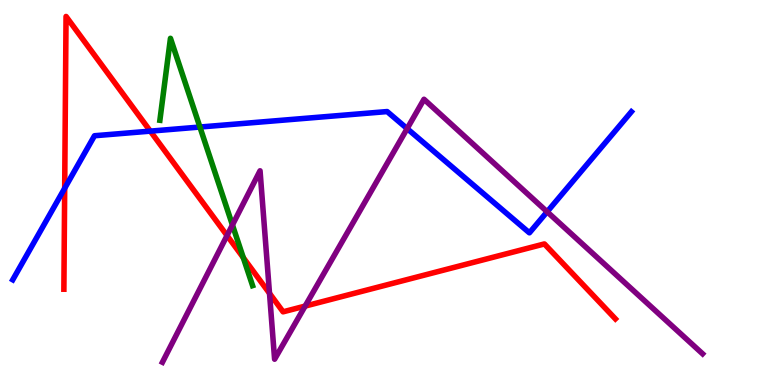[{'lines': ['blue', 'red'], 'intersections': [{'x': 0.835, 'y': 5.11}, {'x': 1.94, 'y': 6.59}]}, {'lines': ['green', 'red'], 'intersections': [{'x': 3.14, 'y': 3.31}]}, {'lines': ['purple', 'red'], 'intersections': [{'x': 2.93, 'y': 3.88}, {'x': 3.48, 'y': 2.38}, {'x': 3.94, 'y': 2.05}]}, {'lines': ['blue', 'green'], 'intersections': [{'x': 2.58, 'y': 6.7}]}, {'lines': ['blue', 'purple'], 'intersections': [{'x': 5.25, 'y': 6.66}, {'x': 7.06, 'y': 4.5}]}, {'lines': ['green', 'purple'], 'intersections': [{'x': 3.0, 'y': 4.16}]}]